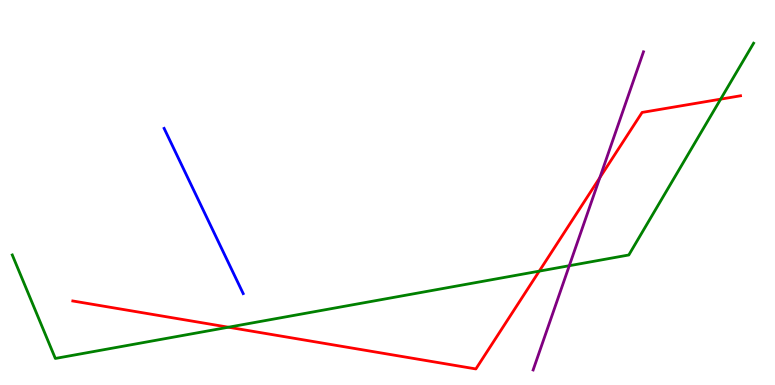[{'lines': ['blue', 'red'], 'intersections': []}, {'lines': ['green', 'red'], 'intersections': [{'x': 2.95, 'y': 1.5}, {'x': 6.96, 'y': 2.96}, {'x': 9.3, 'y': 7.42}]}, {'lines': ['purple', 'red'], 'intersections': [{'x': 7.74, 'y': 5.39}]}, {'lines': ['blue', 'green'], 'intersections': []}, {'lines': ['blue', 'purple'], 'intersections': []}, {'lines': ['green', 'purple'], 'intersections': [{'x': 7.35, 'y': 3.1}]}]